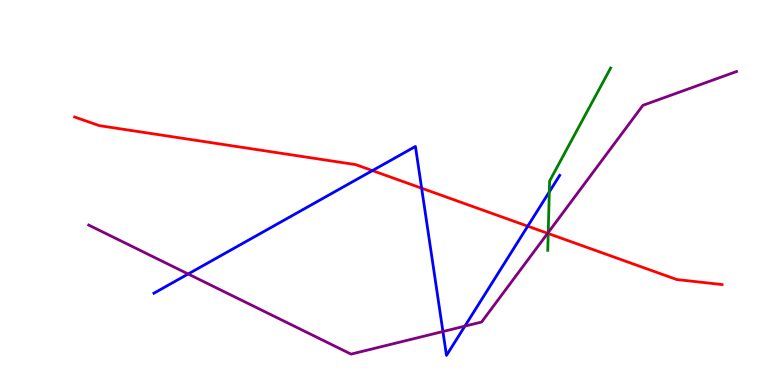[{'lines': ['blue', 'red'], 'intersections': [{'x': 4.81, 'y': 5.57}, {'x': 5.44, 'y': 5.11}, {'x': 6.81, 'y': 4.12}]}, {'lines': ['green', 'red'], 'intersections': [{'x': 7.07, 'y': 3.93}]}, {'lines': ['purple', 'red'], 'intersections': [{'x': 7.07, 'y': 3.94}]}, {'lines': ['blue', 'green'], 'intersections': [{'x': 7.09, 'y': 5.02}]}, {'lines': ['blue', 'purple'], 'intersections': [{'x': 2.43, 'y': 2.88}, {'x': 5.72, 'y': 1.39}, {'x': 6.0, 'y': 1.53}]}, {'lines': ['green', 'purple'], 'intersections': [{'x': 7.07, 'y': 3.96}]}]